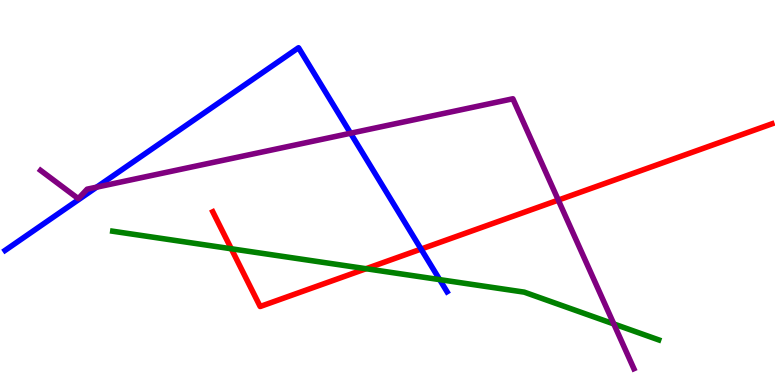[{'lines': ['blue', 'red'], 'intersections': [{'x': 5.43, 'y': 3.53}]}, {'lines': ['green', 'red'], 'intersections': [{'x': 2.98, 'y': 3.54}, {'x': 4.72, 'y': 3.02}]}, {'lines': ['purple', 'red'], 'intersections': [{'x': 7.2, 'y': 4.8}]}, {'lines': ['blue', 'green'], 'intersections': [{'x': 5.67, 'y': 2.74}]}, {'lines': ['blue', 'purple'], 'intersections': [{'x': 1.25, 'y': 5.14}, {'x': 4.52, 'y': 6.54}]}, {'lines': ['green', 'purple'], 'intersections': [{'x': 7.92, 'y': 1.59}]}]